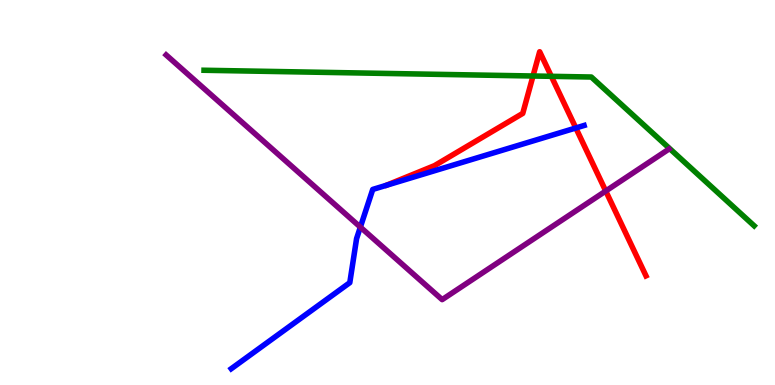[{'lines': ['blue', 'red'], 'intersections': [{'x': 7.43, 'y': 6.68}]}, {'lines': ['green', 'red'], 'intersections': [{'x': 6.88, 'y': 8.03}, {'x': 7.11, 'y': 8.02}]}, {'lines': ['purple', 'red'], 'intersections': [{'x': 7.82, 'y': 5.04}]}, {'lines': ['blue', 'green'], 'intersections': []}, {'lines': ['blue', 'purple'], 'intersections': [{'x': 4.65, 'y': 4.1}]}, {'lines': ['green', 'purple'], 'intersections': []}]